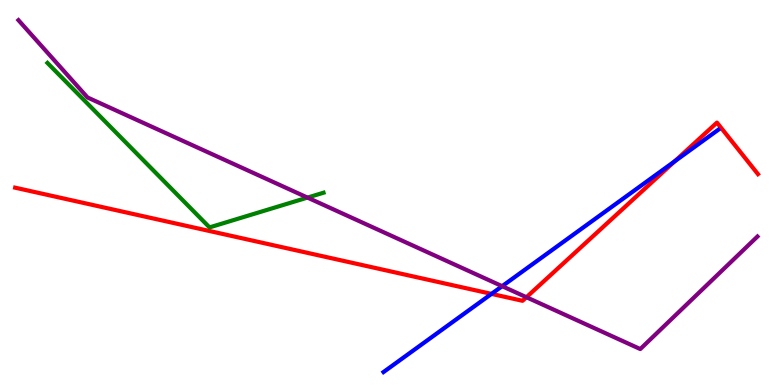[{'lines': ['blue', 'red'], 'intersections': [{'x': 6.34, 'y': 2.37}, {'x': 8.71, 'y': 5.81}]}, {'lines': ['green', 'red'], 'intersections': []}, {'lines': ['purple', 'red'], 'intersections': [{'x': 6.79, 'y': 2.28}]}, {'lines': ['blue', 'green'], 'intersections': []}, {'lines': ['blue', 'purple'], 'intersections': [{'x': 6.48, 'y': 2.57}]}, {'lines': ['green', 'purple'], 'intersections': [{'x': 3.97, 'y': 4.87}]}]